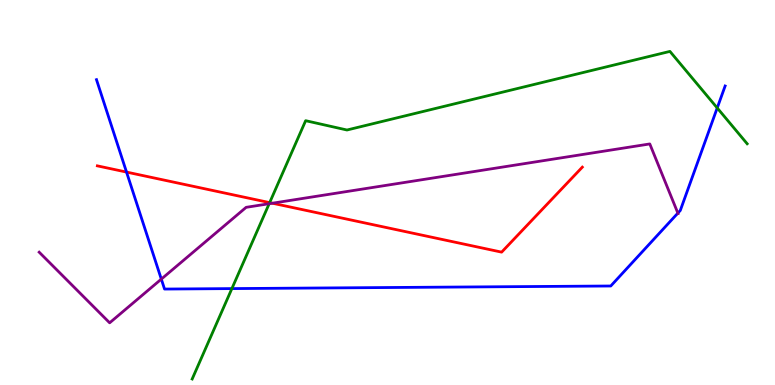[{'lines': ['blue', 'red'], 'intersections': [{'x': 1.63, 'y': 5.53}]}, {'lines': ['green', 'red'], 'intersections': [{'x': 3.48, 'y': 4.74}]}, {'lines': ['purple', 'red'], 'intersections': [{'x': 3.51, 'y': 4.72}]}, {'lines': ['blue', 'green'], 'intersections': [{'x': 2.99, 'y': 2.5}, {'x': 9.25, 'y': 7.2}]}, {'lines': ['blue', 'purple'], 'intersections': [{'x': 2.08, 'y': 2.75}, {'x': 8.75, 'y': 4.46}]}, {'lines': ['green', 'purple'], 'intersections': [{'x': 3.47, 'y': 4.71}]}]